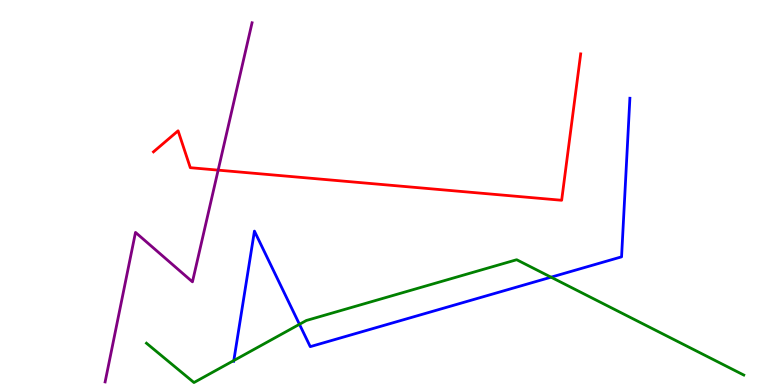[{'lines': ['blue', 'red'], 'intersections': []}, {'lines': ['green', 'red'], 'intersections': []}, {'lines': ['purple', 'red'], 'intersections': [{'x': 2.81, 'y': 5.58}]}, {'lines': ['blue', 'green'], 'intersections': [{'x': 3.02, 'y': 0.635}, {'x': 3.86, 'y': 1.58}, {'x': 7.11, 'y': 2.8}]}, {'lines': ['blue', 'purple'], 'intersections': []}, {'lines': ['green', 'purple'], 'intersections': []}]